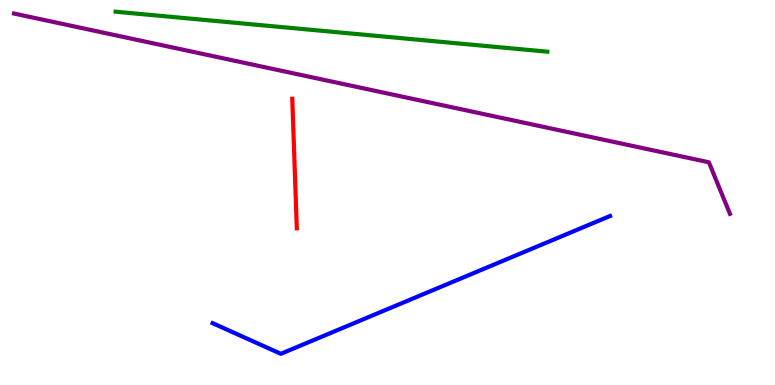[{'lines': ['blue', 'red'], 'intersections': []}, {'lines': ['green', 'red'], 'intersections': []}, {'lines': ['purple', 'red'], 'intersections': []}, {'lines': ['blue', 'green'], 'intersections': []}, {'lines': ['blue', 'purple'], 'intersections': []}, {'lines': ['green', 'purple'], 'intersections': []}]